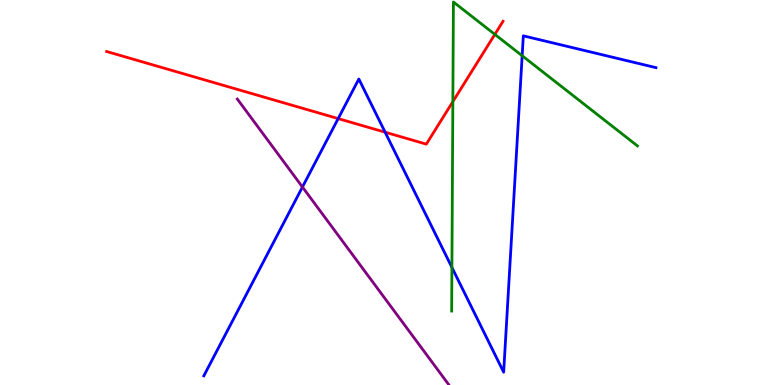[{'lines': ['blue', 'red'], 'intersections': [{'x': 4.36, 'y': 6.92}, {'x': 4.97, 'y': 6.57}]}, {'lines': ['green', 'red'], 'intersections': [{'x': 5.84, 'y': 7.36}, {'x': 6.39, 'y': 9.11}]}, {'lines': ['purple', 'red'], 'intersections': []}, {'lines': ['blue', 'green'], 'intersections': [{'x': 5.83, 'y': 3.05}, {'x': 6.74, 'y': 8.55}]}, {'lines': ['blue', 'purple'], 'intersections': [{'x': 3.9, 'y': 5.14}]}, {'lines': ['green', 'purple'], 'intersections': []}]